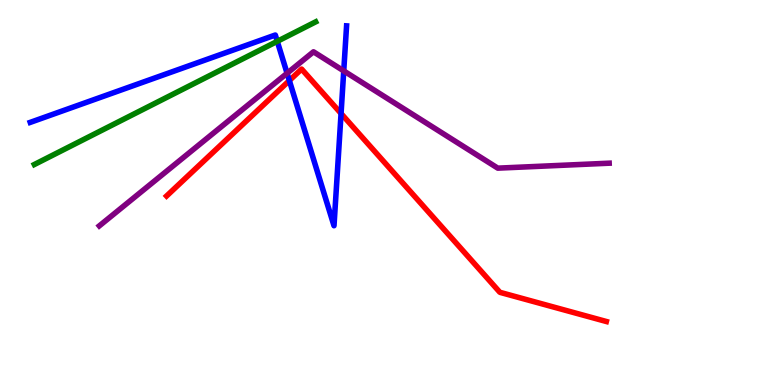[{'lines': ['blue', 'red'], 'intersections': [{'x': 3.73, 'y': 7.91}, {'x': 4.4, 'y': 7.05}]}, {'lines': ['green', 'red'], 'intersections': []}, {'lines': ['purple', 'red'], 'intersections': []}, {'lines': ['blue', 'green'], 'intersections': [{'x': 3.58, 'y': 8.93}]}, {'lines': ['blue', 'purple'], 'intersections': [{'x': 3.7, 'y': 8.1}, {'x': 4.44, 'y': 8.16}]}, {'lines': ['green', 'purple'], 'intersections': []}]